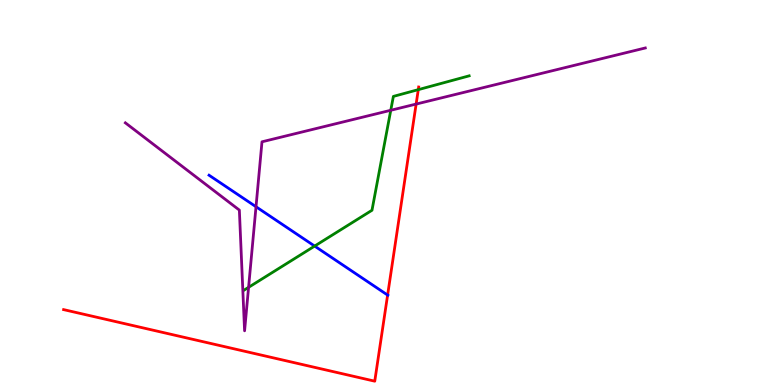[{'lines': ['blue', 'red'], 'intersections': [{'x': 5.0, 'y': 2.34}]}, {'lines': ['green', 'red'], 'intersections': [{'x': 5.4, 'y': 7.67}]}, {'lines': ['purple', 'red'], 'intersections': [{'x': 5.37, 'y': 7.3}]}, {'lines': ['blue', 'green'], 'intersections': [{'x': 4.06, 'y': 3.61}]}, {'lines': ['blue', 'purple'], 'intersections': [{'x': 3.3, 'y': 4.63}]}, {'lines': ['green', 'purple'], 'intersections': [{'x': 3.21, 'y': 2.54}, {'x': 5.04, 'y': 7.14}]}]